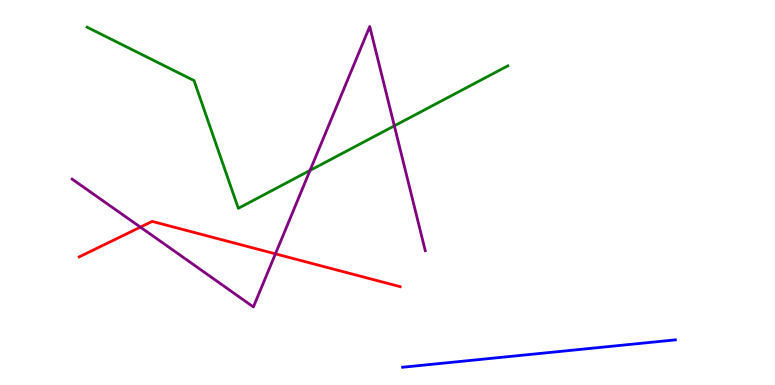[{'lines': ['blue', 'red'], 'intersections': []}, {'lines': ['green', 'red'], 'intersections': []}, {'lines': ['purple', 'red'], 'intersections': [{'x': 1.81, 'y': 4.1}, {'x': 3.55, 'y': 3.41}]}, {'lines': ['blue', 'green'], 'intersections': []}, {'lines': ['blue', 'purple'], 'intersections': []}, {'lines': ['green', 'purple'], 'intersections': [{'x': 4.0, 'y': 5.57}, {'x': 5.09, 'y': 6.73}]}]